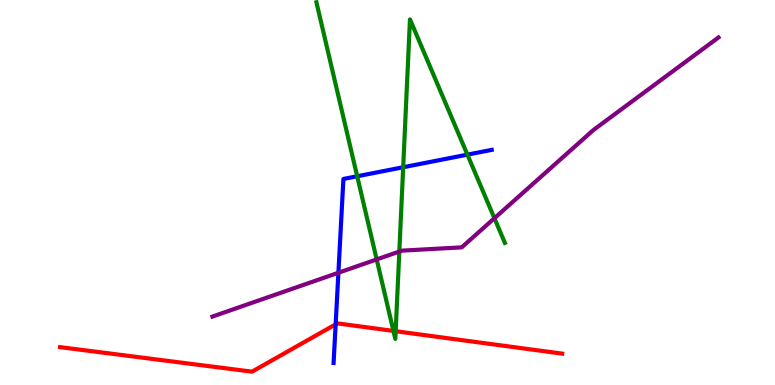[{'lines': ['blue', 'red'], 'intersections': [{'x': 4.33, 'y': 1.58}]}, {'lines': ['green', 'red'], 'intersections': [{'x': 5.08, 'y': 1.4}, {'x': 5.11, 'y': 1.4}]}, {'lines': ['purple', 'red'], 'intersections': []}, {'lines': ['blue', 'green'], 'intersections': [{'x': 4.61, 'y': 5.42}, {'x': 5.2, 'y': 5.66}, {'x': 6.03, 'y': 5.98}]}, {'lines': ['blue', 'purple'], 'intersections': [{'x': 4.37, 'y': 2.92}]}, {'lines': ['green', 'purple'], 'intersections': [{'x': 4.86, 'y': 3.26}, {'x': 5.15, 'y': 3.47}, {'x': 6.38, 'y': 4.33}]}]